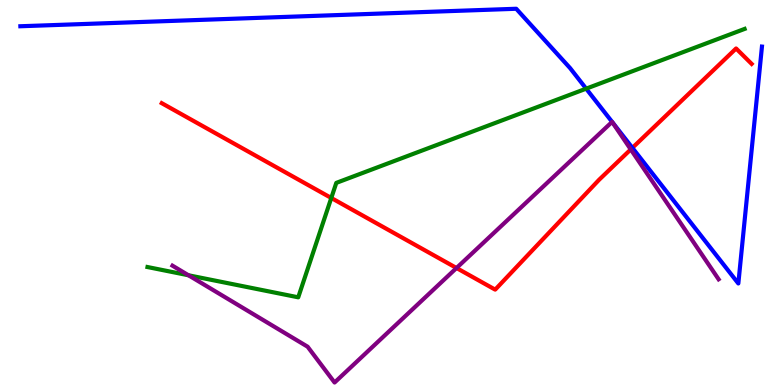[{'lines': ['blue', 'red'], 'intersections': [{'x': 8.16, 'y': 6.16}]}, {'lines': ['green', 'red'], 'intersections': [{'x': 4.27, 'y': 4.86}]}, {'lines': ['purple', 'red'], 'intersections': [{'x': 5.89, 'y': 3.04}, {'x': 8.14, 'y': 6.12}]}, {'lines': ['blue', 'green'], 'intersections': [{'x': 7.56, 'y': 7.7}]}, {'lines': ['blue', 'purple'], 'intersections': [{'x': 7.9, 'y': 6.83}, {'x': 7.9, 'y': 6.83}]}, {'lines': ['green', 'purple'], 'intersections': [{'x': 2.43, 'y': 2.85}]}]